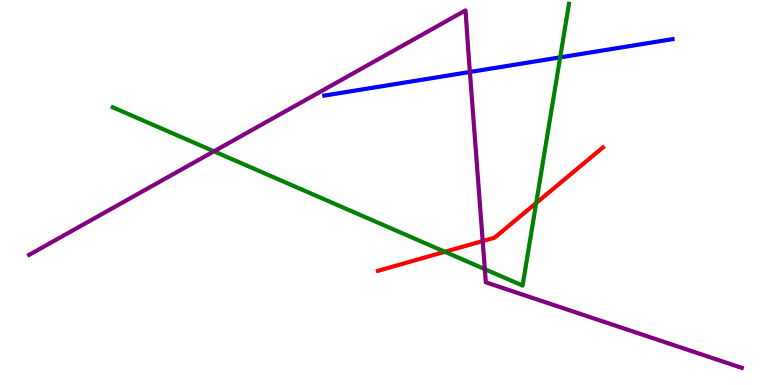[{'lines': ['blue', 'red'], 'intersections': []}, {'lines': ['green', 'red'], 'intersections': [{'x': 5.74, 'y': 3.46}, {'x': 6.92, 'y': 4.73}]}, {'lines': ['purple', 'red'], 'intersections': [{'x': 6.23, 'y': 3.74}]}, {'lines': ['blue', 'green'], 'intersections': [{'x': 7.23, 'y': 8.51}]}, {'lines': ['blue', 'purple'], 'intersections': [{'x': 6.06, 'y': 8.13}]}, {'lines': ['green', 'purple'], 'intersections': [{'x': 2.76, 'y': 6.07}, {'x': 6.26, 'y': 3.01}]}]